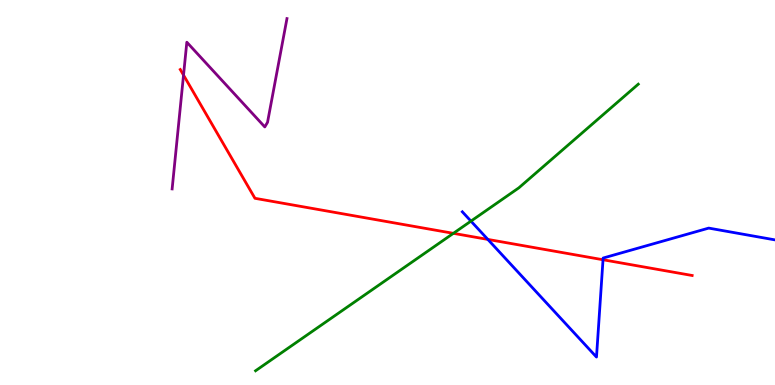[{'lines': ['blue', 'red'], 'intersections': [{'x': 6.29, 'y': 3.78}, {'x': 7.78, 'y': 3.25}]}, {'lines': ['green', 'red'], 'intersections': [{'x': 5.85, 'y': 3.94}]}, {'lines': ['purple', 'red'], 'intersections': [{'x': 2.37, 'y': 8.05}]}, {'lines': ['blue', 'green'], 'intersections': [{'x': 6.08, 'y': 4.26}]}, {'lines': ['blue', 'purple'], 'intersections': []}, {'lines': ['green', 'purple'], 'intersections': []}]